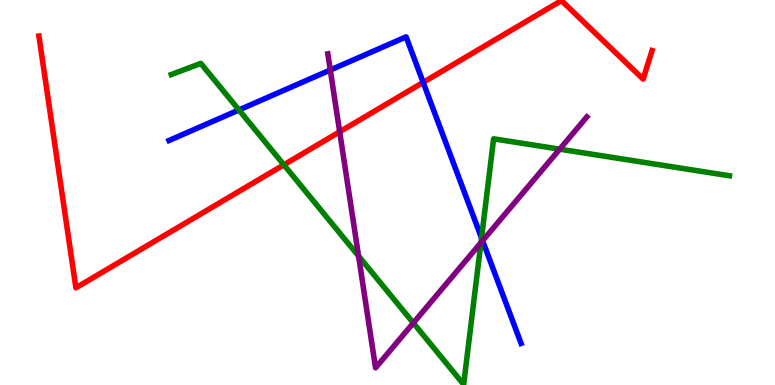[{'lines': ['blue', 'red'], 'intersections': [{'x': 5.46, 'y': 7.86}]}, {'lines': ['green', 'red'], 'intersections': [{'x': 3.66, 'y': 5.72}]}, {'lines': ['purple', 'red'], 'intersections': [{'x': 4.38, 'y': 6.58}]}, {'lines': ['blue', 'green'], 'intersections': [{'x': 3.08, 'y': 7.14}, {'x': 6.21, 'y': 3.82}]}, {'lines': ['blue', 'purple'], 'intersections': [{'x': 4.26, 'y': 8.18}, {'x': 6.23, 'y': 3.75}]}, {'lines': ['green', 'purple'], 'intersections': [{'x': 4.63, 'y': 3.35}, {'x': 5.33, 'y': 1.61}, {'x': 6.21, 'y': 3.7}, {'x': 7.22, 'y': 6.13}]}]